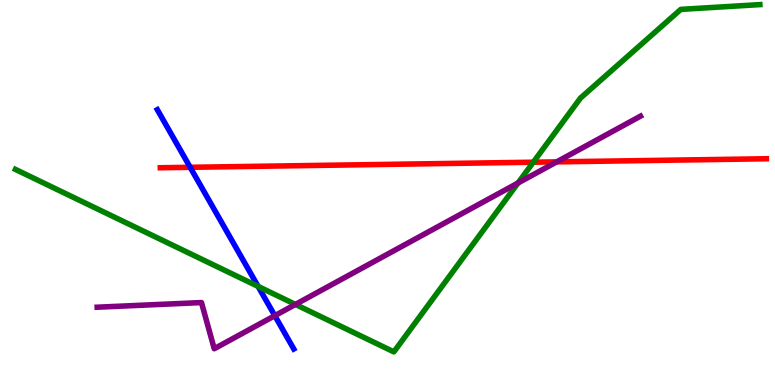[{'lines': ['blue', 'red'], 'intersections': [{'x': 2.45, 'y': 5.65}]}, {'lines': ['green', 'red'], 'intersections': [{'x': 6.88, 'y': 5.79}]}, {'lines': ['purple', 'red'], 'intersections': [{'x': 7.18, 'y': 5.8}]}, {'lines': ['blue', 'green'], 'intersections': [{'x': 3.33, 'y': 2.56}]}, {'lines': ['blue', 'purple'], 'intersections': [{'x': 3.55, 'y': 1.8}]}, {'lines': ['green', 'purple'], 'intersections': [{'x': 3.81, 'y': 2.09}, {'x': 6.68, 'y': 5.25}]}]